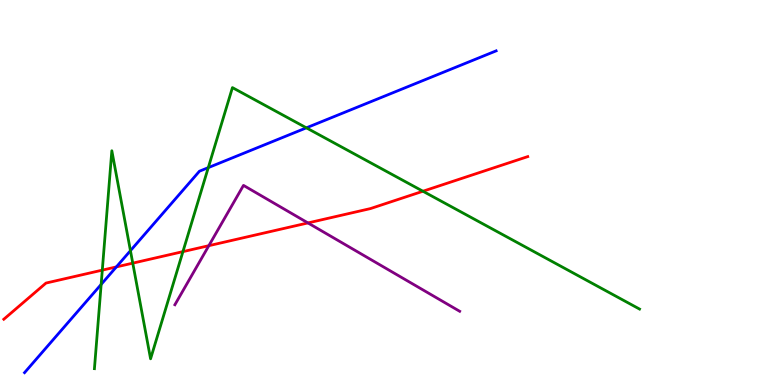[{'lines': ['blue', 'red'], 'intersections': [{'x': 1.5, 'y': 3.07}]}, {'lines': ['green', 'red'], 'intersections': [{'x': 1.32, 'y': 2.98}, {'x': 1.71, 'y': 3.17}, {'x': 2.36, 'y': 3.46}, {'x': 5.46, 'y': 5.03}]}, {'lines': ['purple', 'red'], 'intersections': [{'x': 2.69, 'y': 3.62}, {'x': 3.97, 'y': 4.21}]}, {'lines': ['blue', 'green'], 'intersections': [{'x': 1.31, 'y': 2.61}, {'x': 1.68, 'y': 3.49}, {'x': 2.69, 'y': 5.65}, {'x': 3.95, 'y': 6.68}]}, {'lines': ['blue', 'purple'], 'intersections': []}, {'lines': ['green', 'purple'], 'intersections': []}]